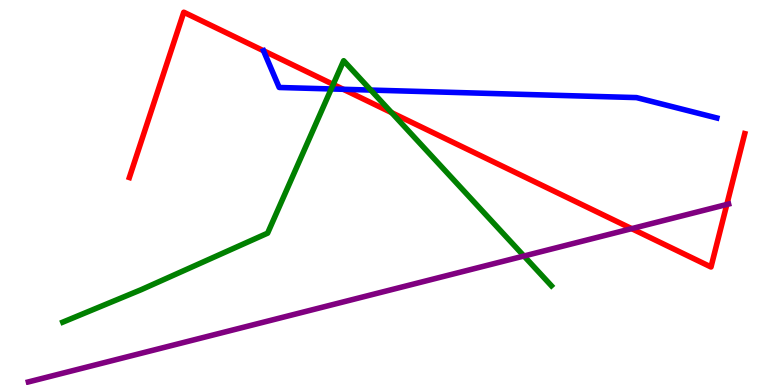[{'lines': ['blue', 'red'], 'intersections': [{'x': 4.43, 'y': 7.68}]}, {'lines': ['green', 'red'], 'intersections': [{'x': 4.3, 'y': 7.81}, {'x': 5.05, 'y': 7.07}]}, {'lines': ['purple', 'red'], 'intersections': [{'x': 8.15, 'y': 4.06}, {'x': 9.38, 'y': 4.69}]}, {'lines': ['blue', 'green'], 'intersections': [{'x': 4.27, 'y': 7.69}, {'x': 4.78, 'y': 7.66}]}, {'lines': ['blue', 'purple'], 'intersections': []}, {'lines': ['green', 'purple'], 'intersections': [{'x': 6.76, 'y': 3.35}]}]